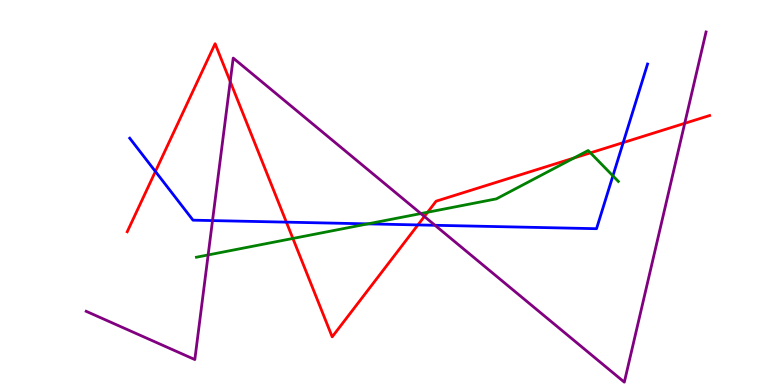[{'lines': ['blue', 'red'], 'intersections': [{'x': 2.01, 'y': 5.55}, {'x': 3.7, 'y': 4.23}, {'x': 5.39, 'y': 4.16}, {'x': 8.04, 'y': 6.3}]}, {'lines': ['green', 'red'], 'intersections': [{'x': 3.78, 'y': 3.81}, {'x': 5.52, 'y': 4.49}, {'x': 7.41, 'y': 5.9}, {'x': 7.62, 'y': 6.03}]}, {'lines': ['purple', 'red'], 'intersections': [{'x': 2.97, 'y': 7.88}, {'x': 5.48, 'y': 4.38}, {'x': 8.84, 'y': 6.8}]}, {'lines': ['blue', 'green'], 'intersections': [{'x': 4.75, 'y': 4.19}, {'x': 7.91, 'y': 5.43}]}, {'lines': ['blue', 'purple'], 'intersections': [{'x': 2.74, 'y': 4.27}, {'x': 5.61, 'y': 4.15}]}, {'lines': ['green', 'purple'], 'intersections': [{'x': 2.69, 'y': 3.38}, {'x': 5.43, 'y': 4.45}]}]